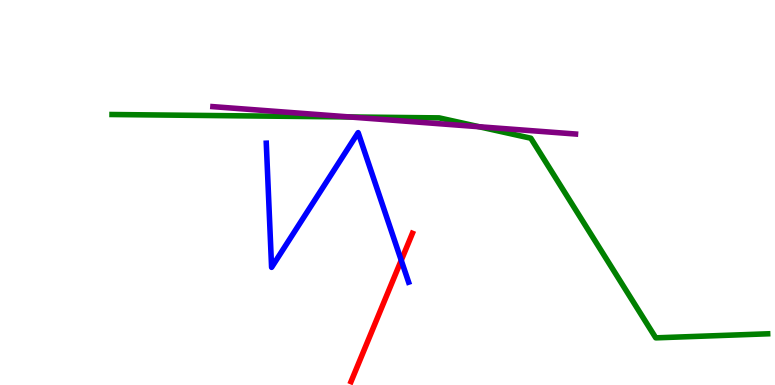[{'lines': ['blue', 'red'], 'intersections': [{'x': 5.18, 'y': 3.24}]}, {'lines': ['green', 'red'], 'intersections': []}, {'lines': ['purple', 'red'], 'intersections': []}, {'lines': ['blue', 'green'], 'intersections': []}, {'lines': ['blue', 'purple'], 'intersections': []}, {'lines': ['green', 'purple'], 'intersections': [{'x': 4.51, 'y': 6.96}, {'x': 6.18, 'y': 6.71}]}]